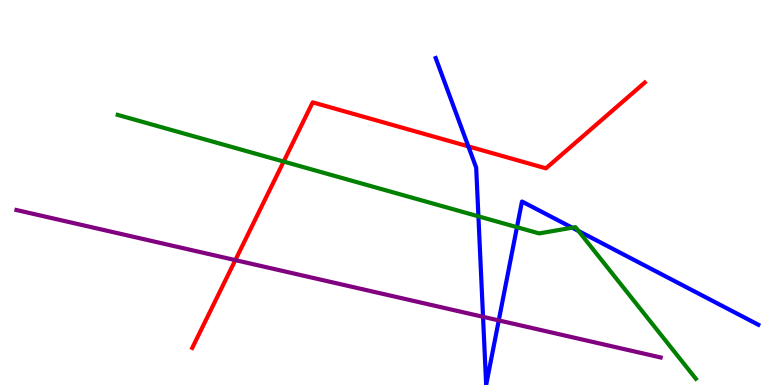[{'lines': ['blue', 'red'], 'intersections': [{'x': 6.04, 'y': 6.2}]}, {'lines': ['green', 'red'], 'intersections': [{'x': 3.66, 'y': 5.8}]}, {'lines': ['purple', 'red'], 'intersections': [{'x': 3.04, 'y': 3.24}]}, {'lines': ['blue', 'green'], 'intersections': [{'x': 6.17, 'y': 4.38}, {'x': 6.67, 'y': 4.1}, {'x': 7.38, 'y': 4.09}, {'x': 7.46, 'y': 4.0}]}, {'lines': ['blue', 'purple'], 'intersections': [{'x': 6.23, 'y': 1.77}, {'x': 6.44, 'y': 1.68}]}, {'lines': ['green', 'purple'], 'intersections': []}]